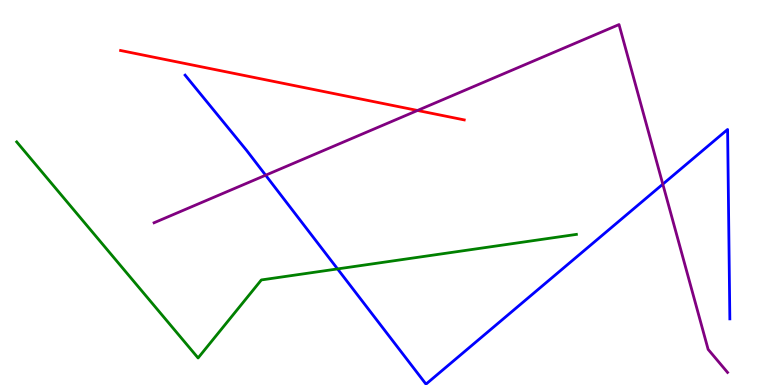[{'lines': ['blue', 'red'], 'intersections': []}, {'lines': ['green', 'red'], 'intersections': []}, {'lines': ['purple', 'red'], 'intersections': [{'x': 5.39, 'y': 7.13}]}, {'lines': ['blue', 'green'], 'intersections': [{'x': 4.36, 'y': 3.02}]}, {'lines': ['blue', 'purple'], 'intersections': [{'x': 3.43, 'y': 5.45}, {'x': 8.55, 'y': 5.22}]}, {'lines': ['green', 'purple'], 'intersections': []}]